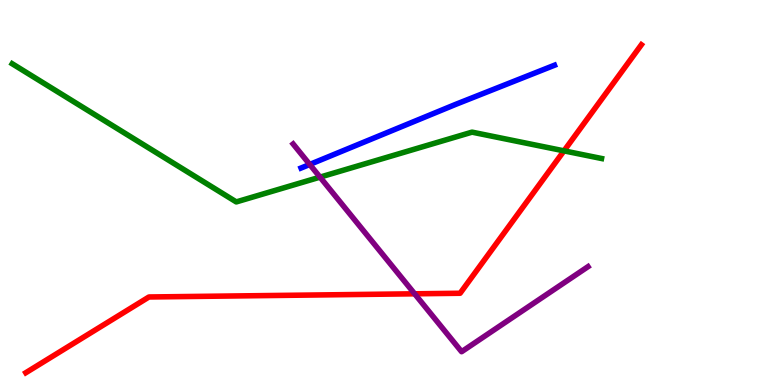[{'lines': ['blue', 'red'], 'intersections': []}, {'lines': ['green', 'red'], 'intersections': [{'x': 7.28, 'y': 6.08}]}, {'lines': ['purple', 'red'], 'intersections': [{'x': 5.35, 'y': 2.37}]}, {'lines': ['blue', 'green'], 'intersections': []}, {'lines': ['blue', 'purple'], 'intersections': [{'x': 4.0, 'y': 5.73}]}, {'lines': ['green', 'purple'], 'intersections': [{'x': 4.13, 'y': 5.4}]}]